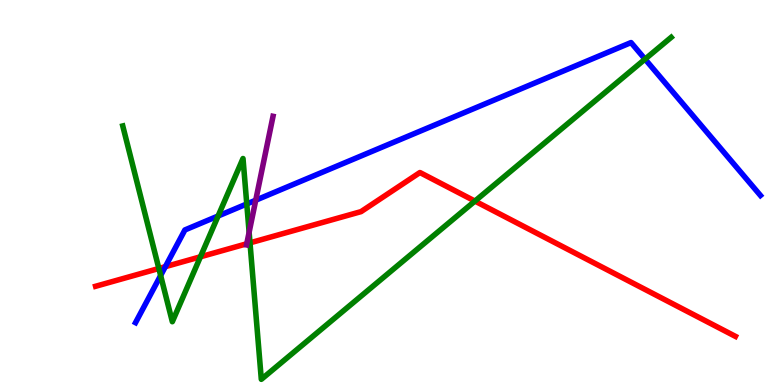[{'lines': ['blue', 'red'], 'intersections': [{'x': 2.13, 'y': 3.07}]}, {'lines': ['green', 'red'], 'intersections': [{'x': 2.05, 'y': 3.03}, {'x': 2.59, 'y': 3.33}, {'x': 3.23, 'y': 3.69}, {'x': 6.13, 'y': 4.78}]}, {'lines': ['purple', 'red'], 'intersections': [{'x': 3.18, 'y': 3.67}]}, {'lines': ['blue', 'green'], 'intersections': [{'x': 2.07, 'y': 2.84}, {'x': 2.81, 'y': 4.39}, {'x': 3.18, 'y': 4.7}, {'x': 8.32, 'y': 8.46}]}, {'lines': ['blue', 'purple'], 'intersections': [{'x': 3.3, 'y': 4.8}]}, {'lines': ['green', 'purple'], 'intersections': [{'x': 3.21, 'y': 3.97}]}]